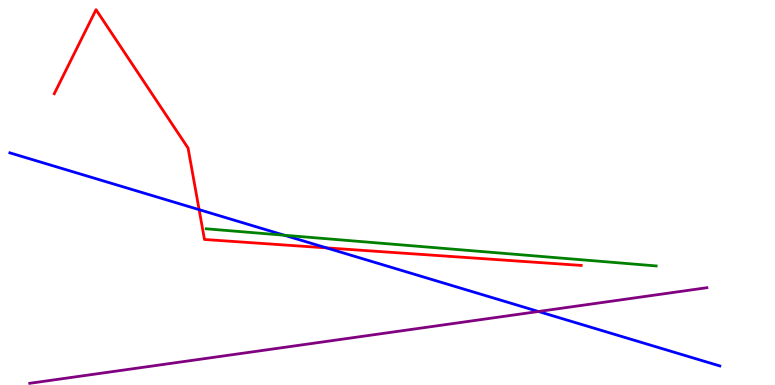[{'lines': ['blue', 'red'], 'intersections': [{'x': 2.57, 'y': 4.55}, {'x': 4.21, 'y': 3.56}]}, {'lines': ['green', 'red'], 'intersections': []}, {'lines': ['purple', 'red'], 'intersections': []}, {'lines': ['blue', 'green'], 'intersections': [{'x': 3.67, 'y': 3.89}]}, {'lines': ['blue', 'purple'], 'intersections': [{'x': 6.95, 'y': 1.91}]}, {'lines': ['green', 'purple'], 'intersections': []}]